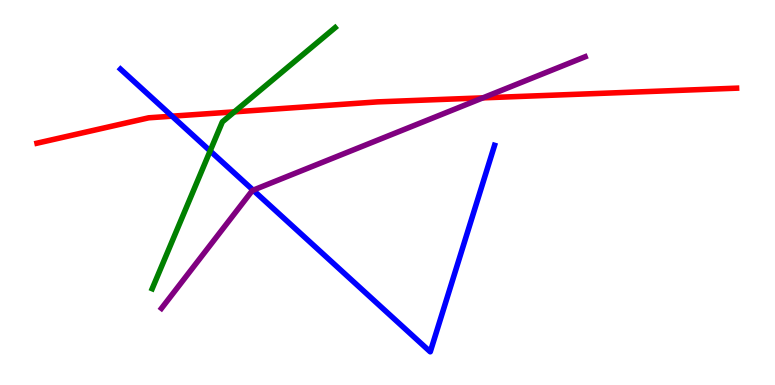[{'lines': ['blue', 'red'], 'intersections': [{'x': 2.22, 'y': 6.98}]}, {'lines': ['green', 'red'], 'intersections': [{'x': 3.02, 'y': 7.09}]}, {'lines': ['purple', 'red'], 'intersections': [{'x': 6.23, 'y': 7.46}]}, {'lines': ['blue', 'green'], 'intersections': [{'x': 2.71, 'y': 6.08}]}, {'lines': ['blue', 'purple'], 'intersections': [{'x': 3.27, 'y': 5.06}]}, {'lines': ['green', 'purple'], 'intersections': []}]